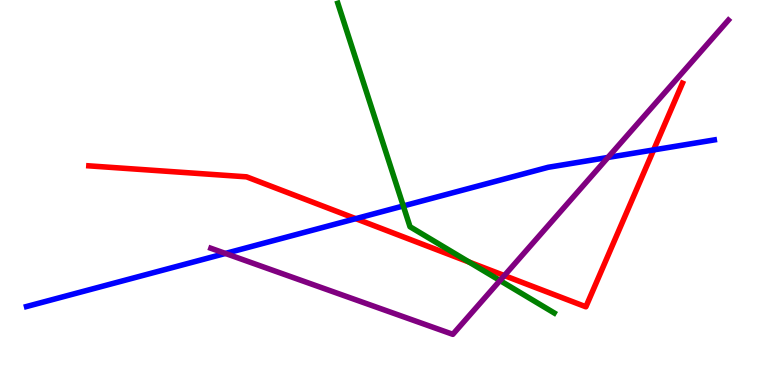[{'lines': ['blue', 'red'], 'intersections': [{'x': 4.59, 'y': 4.32}, {'x': 8.43, 'y': 6.11}]}, {'lines': ['green', 'red'], 'intersections': [{'x': 6.05, 'y': 3.19}]}, {'lines': ['purple', 'red'], 'intersections': [{'x': 6.51, 'y': 2.84}]}, {'lines': ['blue', 'green'], 'intersections': [{'x': 5.2, 'y': 4.65}]}, {'lines': ['blue', 'purple'], 'intersections': [{'x': 2.91, 'y': 3.42}, {'x': 7.84, 'y': 5.91}]}, {'lines': ['green', 'purple'], 'intersections': [{'x': 6.45, 'y': 2.71}]}]